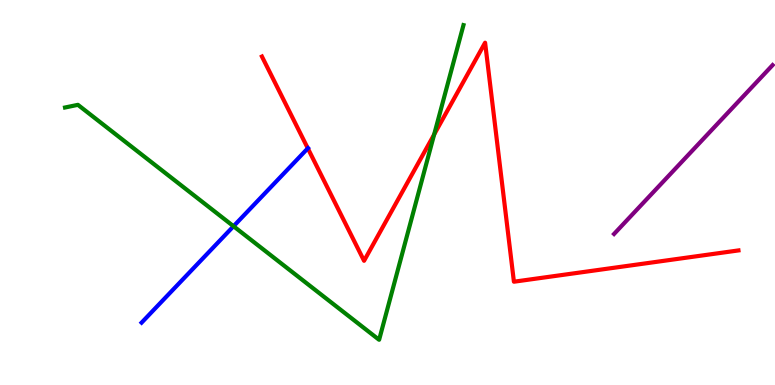[{'lines': ['blue', 'red'], 'intersections': [{'x': 3.97, 'y': 6.15}]}, {'lines': ['green', 'red'], 'intersections': [{'x': 5.6, 'y': 6.51}]}, {'lines': ['purple', 'red'], 'intersections': []}, {'lines': ['blue', 'green'], 'intersections': [{'x': 3.01, 'y': 4.12}]}, {'lines': ['blue', 'purple'], 'intersections': []}, {'lines': ['green', 'purple'], 'intersections': []}]